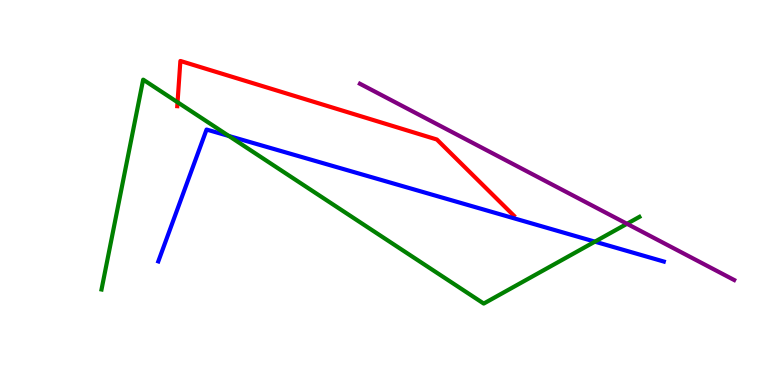[{'lines': ['blue', 'red'], 'intersections': []}, {'lines': ['green', 'red'], 'intersections': [{'x': 2.29, 'y': 7.34}]}, {'lines': ['purple', 'red'], 'intersections': []}, {'lines': ['blue', 'green'], 'intersections': [{'x': 2.95, 'y': 6.47}, {'x': 7.68, 'y': 3.72}]}, {'lines': ['blue', 'purple'], 'intersections': []}, {'lines': ['green', 'purple'], 'intersections': [{'x': 8.09, 'y': 4.19}]}]